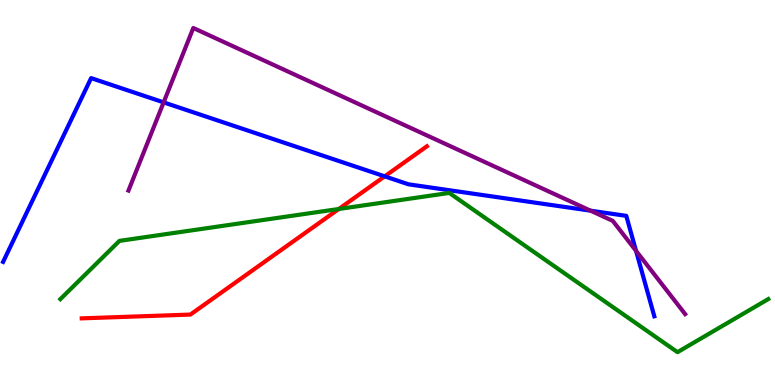[{'lines': ['blue', 'red'], 'intersections': [{'x': 4.96, 'y': 5.42}]}, {'lines': ['green', 'red'], 'intersections': [{'x': 4.37, 'y': 4.57}]}, {'lines': ['purple', 'red'], 'intersections': []}, {'lines': ['blue', 'green'], 'intersections': []}, {'lines': ['blue', 'purple'], 'intersections': [{'x': 2.11, 'y': 7.34}, {'x': 7.62, 'y': 4.53}, {'x': 8.21, 'y': 3.48}]}, {'lines': ['green', 'purple'], 'intersections': []}]